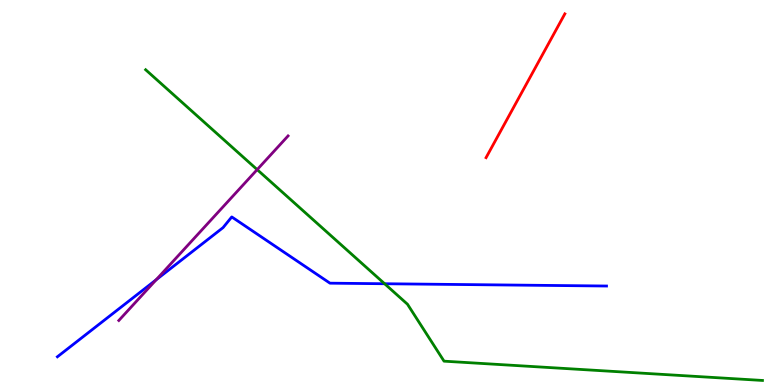[{'lines': ['blue', 'red'], 'intersections': []}, {'lines': ['green', 'red'], 'intersections': []}, {'lines': ['purple', 'red'], 'intersections': []}, {'lines': ['blue', 'green'], 'intersections': [{'x': 4.96, 'y': 2.63}]}, {'lines': ['blue', 'purple'], 'intersections': [{'x': 2.02, 'y': 2.73}]}, {'lines': ['green', 'purple'], 'intersections': [{'x': 3.32, 'y': 5.59}]}]